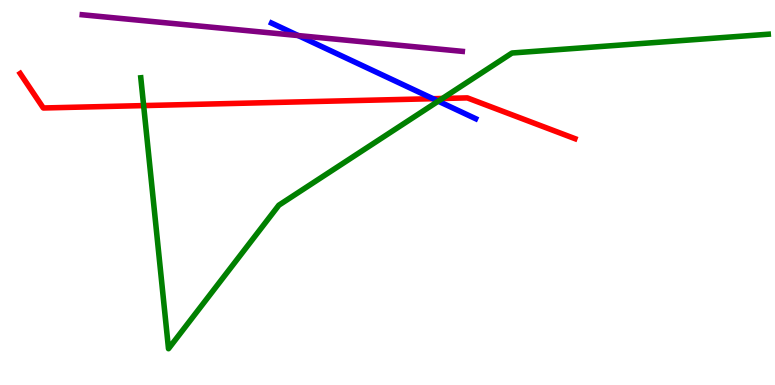[{'lines': ['blue', 'red'], 'intersections': [{'x': 5.59, 'y': 7.44}]}, {'lines': ['green', 'red'], 'intersections': [{'x': 1.85, 'y': 7.26}, {'x': 5.71, 'y': 7.44}]}, {'lines': ['purple', 'red'], 'intersections': []}, {'lines': ['blue', 'green'], 'intersections': [{'x': 5.65, 'y': 7.37}]}, {'lines': ['blue', 'purple'], 'intersections': [{'x': 3.85, 'y': 9.08}]}, {'lines': ['green', 'purple'], 'intersections': []}]